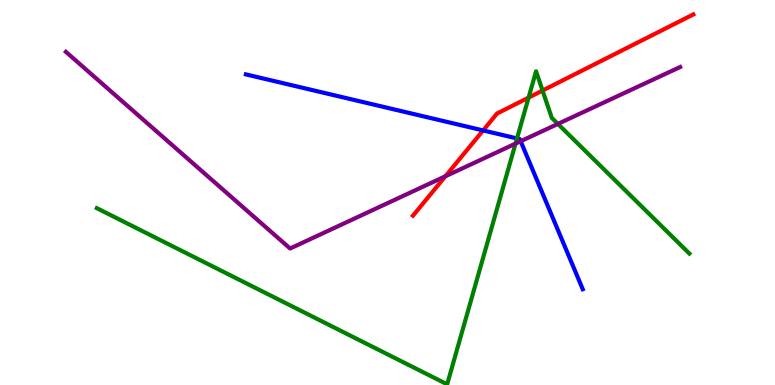[{'lines': ['blue', 'red'], 'intersections': [{'x': 6.23, 'y': 6.61}]}, {'lines': ['green', 'red'], 'intersections': [{'x': 6.82, 'y': 7.46}, {'x': 7.0, 'y': 7.65}]}, {'lines': ['purple', 'red'], 'intersections': [{'x': 5.75, 'y': 5.42}]}, {'lines': ['blue', 'green'], 'intersections': [{'x': 6.67, 'y': 6.4}]}, {'lines': ['blue', 'purple'], 'intersections': [{'x': 6.72, 'y': 6.33}]}, {'lines': ['green', 'purple'], 'intersections': [{'x': 6.65, 'y': 6.27}, {'x': 7.2, 'y': 6.78}]}]